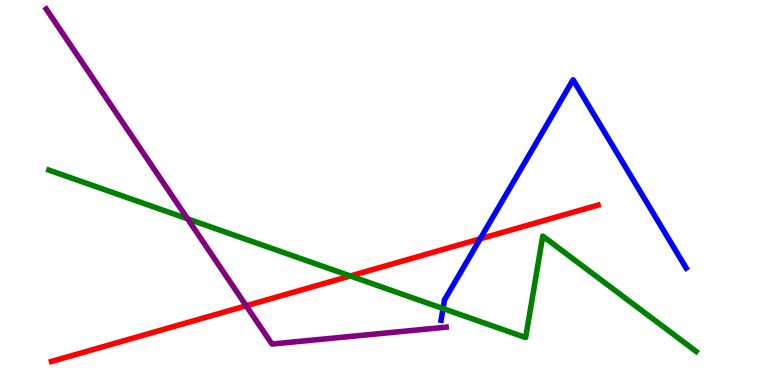[{'lines': ['blue', 'red'], 'intersections': [{'x': 6.2, 'y': 3.8}]}, {'lines': ['green', 'red'], 'intersections': [{'x': 4.52, 'y': 2.83}]}, {'lines': ['purple', 'red'], 'intersections': [{'x': 3.18, 'y': 2.06}]}, {'lines': ['blue', 'green'], 'intersections': [{'x': 5.72, 'y': 1.99}]}, {'lines': ['blue', 'purple'], 'intersections': []}, {'lines': ['green', 'purple'], 'intersections': [{'x': 2.42, 'y': 4.32}]}]